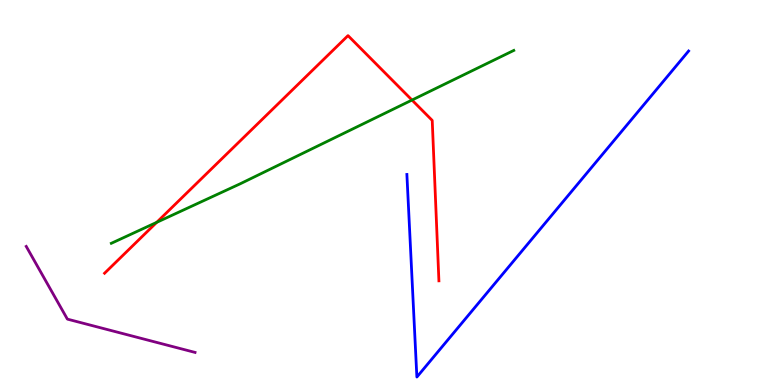[{'lines': ['blue', 'red'], 'intersections': []}, {'lines': ['green', 'red'], 'intersections': [{'x': 2.02, 'y': 4.22}, {'x': 5.32, 'y': 7.4}]}, {'lines': ['purple', 'red'], 'intersections': []}, {'lines': ['blue', 'green'], 'intersections': []}, {'lines': ['blue', 'purple'], 'intersections': []}, {'lines': ['green', 'purple'], 'intersections': []}]